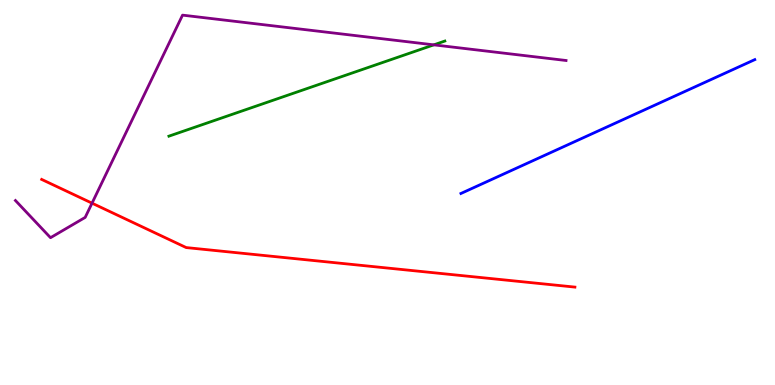[{'lines': ['blue', 'red'], 'intersections': []}, {'lines': ['green', 'red'], 'intersections': []}, {'lines': ['purple', 'red'], 'intersections': [{'x': 1.19, 'y': 4.72}]}, {'lines': ['blue', 'green'], 'intersections': []}, {'lines': ['blue', 'purple'], 'intersections': []}, {'lines': ['green', 'purple'], 'intersections': [{'x': 5.6, 'y': 8.83}]}]